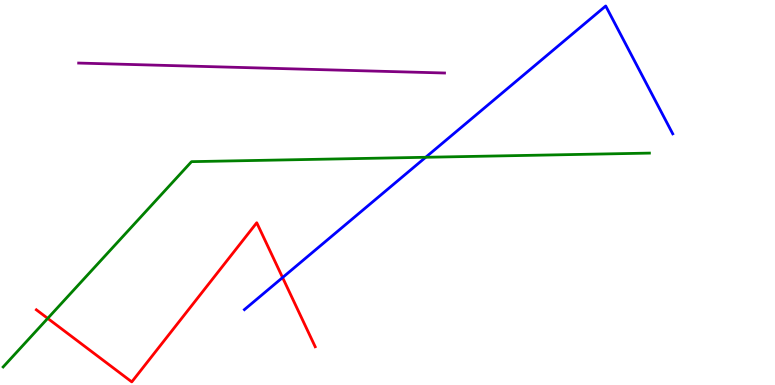[{'lines': ['blue', 'red'], 'intersections': [{'x': 3.65, 'y': 2.79}]}, {'lines': ['green', 'red'], 'intersections': [{'x': 0.616, 'y': 1.73}]}, {'lines': ['purple', 'red'], 'intersections': []}, {'lines': ['blue', 'green'], 'intersections': [{'x': 5.49, 'y': 5.91}]}, {'lines': ['blue', 'purple'], 'intersections': []}, {'lines': ['green', 'purple'], 'intersections': []}]